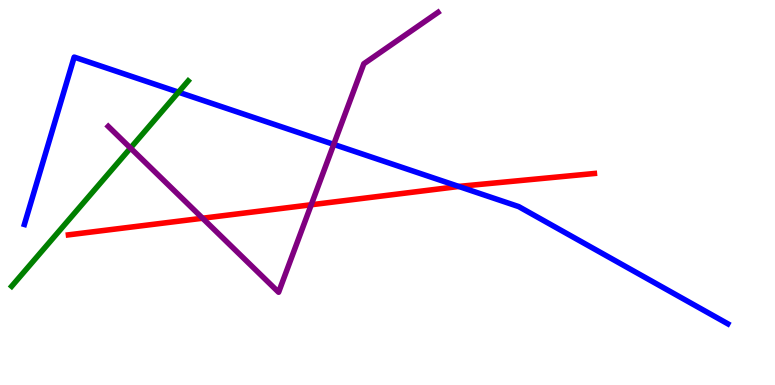[{'lines': ['blue', 'red'], 'intersections': [{'x': 5.92, 'y': 5.16}]}, {'lines': ['green', 'red'], 'intersections': []}, {'lines': ['purple', 'red'], 'intersections': [{'x': 2.61, 'y': 4.33}, {'x': 4.02, 'y': 4.68}]}, {'lines': ['blue', 'green'], 'intersections': [{'x': 2.3, 'y': 7.61}]}, {'lines': ['blue', 'purple'], 'intersections': [{'x': 4.31, 'y': 6.25}]}, {'lines': ['green', 'purple'], 'intersections': [{'x': 1.68, 'y': 6.15}]}]